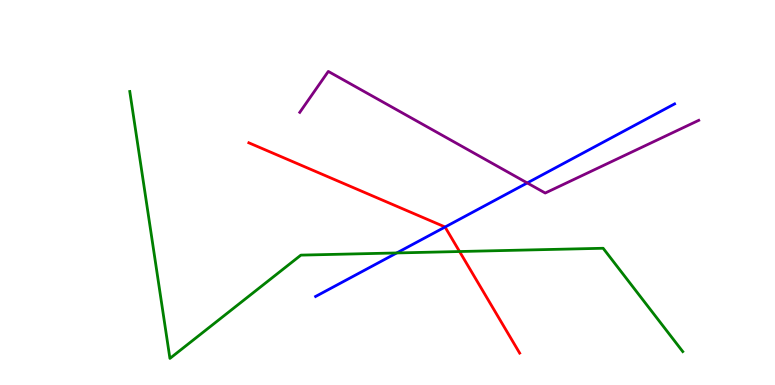[{'lines': ['blue', 'red'], 'intersections': [{'x': 5.74, 'y': 4.1}]}, {'lines': ['green', 'red'], 'intersections': [{'x': 5.93, 'y': 3.47}]}, {'lines': ['purple', 'red'], 'intersections': []}, {'lines': ['blue', 'green'], 'intersections': [{'x': 5.12, 'y': 3.43}]}, {'lines': ['blue', 'purple'], 'intersections': [{'x': 6.8, 'y': 5.25}]}, {'lines': ['green', 'purple'], 'intersections': []}]